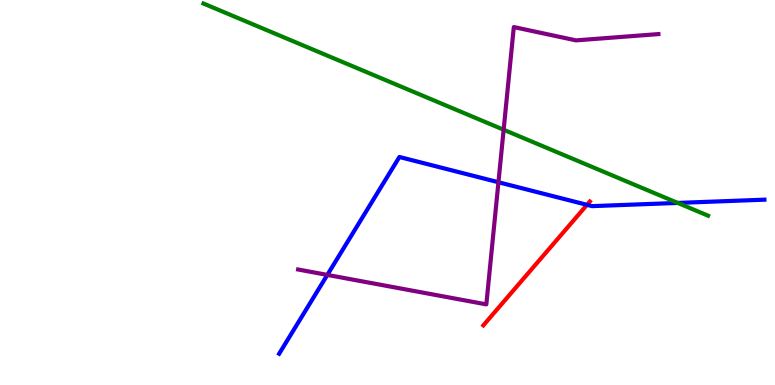[{'lines': ['blue', 'red'], 'intersections': [{'x': 7.57, 'y': 4.68}]}, {'lines': ['green', 'red'], 'intersections': []}, {'lines': ['purple', 'red'], 'intersections': []}, {'lines': ['blue', 'green'], 'intersections': [{'x': 8.75, 'y': 4.73}]}, {'lines': ['blue', 'purple'], 'intersections': [{'x': 4.22, 'y': 2.86}, {'x': 6.43, 'y': 5.27}]}, {'lines': ['green', 'purple'], 'intersections': [{'x': 6.5, 'y': 6.63}]}]